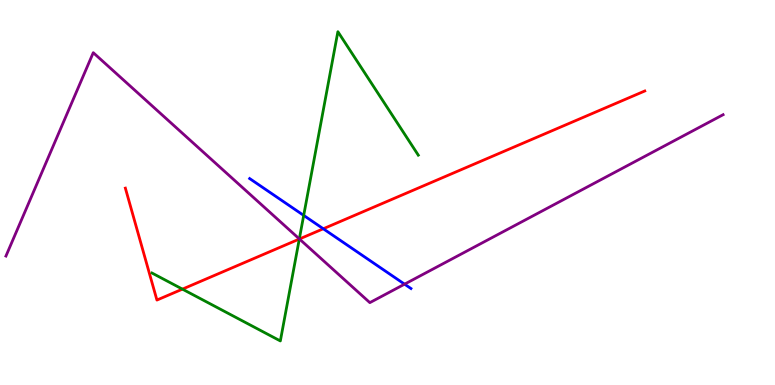[{'lines': ['blue', 'red'], 'intersections': [{'x': 4.17, 'y': 4.06}]}, {'lines': ['green', 'red'], 'intersections': [{'x': 2.35, 'y': 2.49}, {'x': 3.86, 'y': 3.79}]}, {'lines': ['purple', 'red'], 'intersections': [{'x': 3.86, 'y': 3.79}]}, {'lines': ['blue', 'green'], 'intersections': [{'x': 3.92, 'y': 4.41}]}, {'lines': ['blue', 'purple'], 'intersections': [{'x': 5.22, 'y': 2.62}]}, {'lines': ['green', 'purple'], 'intersections': [{'x': 3.86, 'y': 3.79}]}]